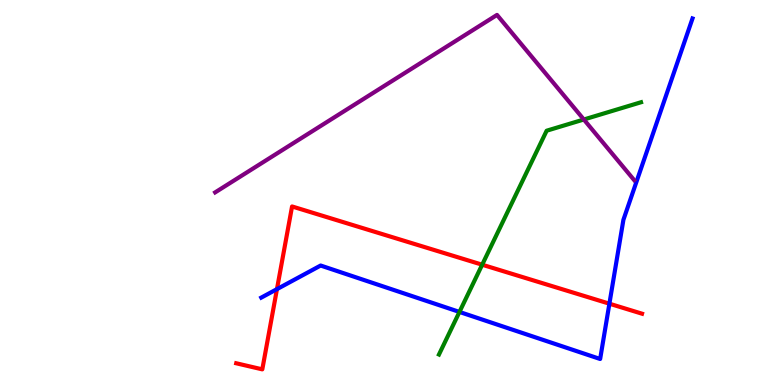[{'lines': ['blue', 'red'], 'intersections': [{'x': 3.57, 'y': 2.49}, {'x': 7.86, 'y': 2.11}]}, {'lines': ['green', 'red'], 'intersections': [{'x': 6.22, 'y': 3.12}]}, {'lines': ['purple', 'red'], 'intersections': []}, {'lines': ['blue', 'green'], 'intersections': [{'x': 5.93, 'y': 1.9}]}, {'lines': ['blue', 'purple'], 'intersections': []}, {'lines': ['green', 'purple'], 'intersections': [{'x': 7.53, 'y': 6.9}]}]